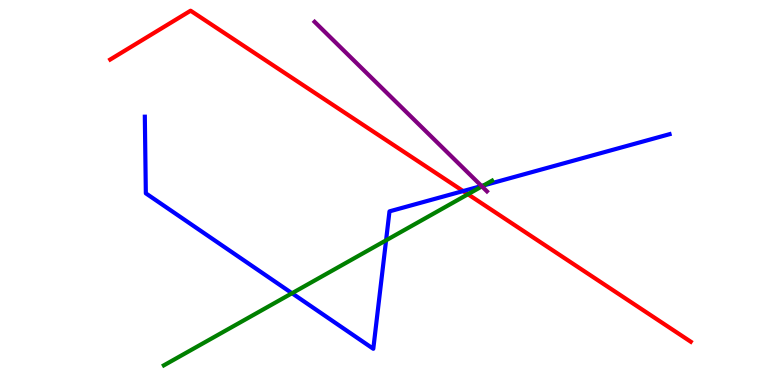[{'lines': ['blue', 'red'], 'intersections': [{'x': 5.98, 'y': 5.04}]}, {'lines': ['green', 'red'], 'intersections': [{'x': 6.04, 'y': 4.95}]}, {'lines': ['purple', 'red'], 'intersections': []}, {'lines': ['blue', 'green'], 'intersections': [{'x': 3.77, 'y': 2.38}, {'x': 4.98, 'y': 3.76}, {'x': 6.24, 'y': 5.18}]}, {'lines': ['blue', 'purple'], 'intersections': [{'x': 6.21, 'y': 5.17}]}, {'lines': ['green', 'purple'], 'intersections': [{'x': 6.22, 'y': 5.16}]}]